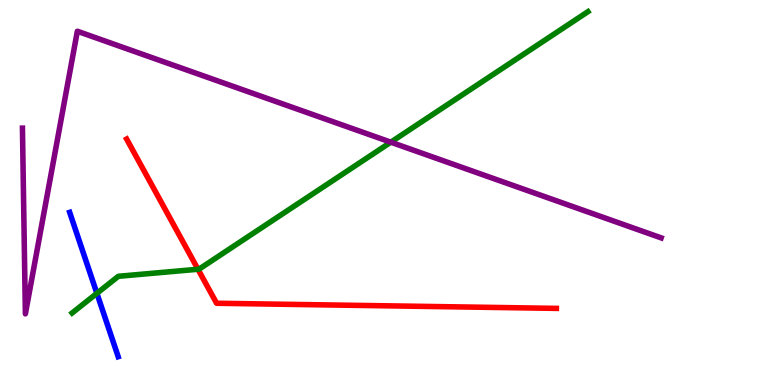[{'lines': ['blue', 'red'], 'intersections': []}, {'lines': ['green', 'red'], 'intersections': [{'x': 2.55, 'y': 3.01}]}, {'lines': ['purple', 'red'], 'intersections': []}, {'lines': ['blue', 'green'], 'intersections': [{'x': 1.25, 'y': 2.38}]}, {'lines': ['blue', 'purple'], 'intersections': []}, {'lines': ['green', 'purple'], 'intersections': [{'x': 5.04, 'y': 6.31}]}]